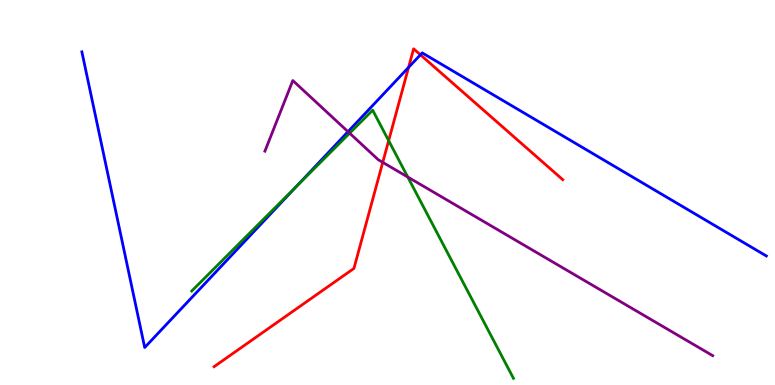[{'lines': ['blue', 'red'], 'intersections': [{'x': 5.27, 'y': 8.25}, {'x': 5.42, 'y': 8.58}]}, {'lines': ['green', 'red'], 'intersections': [{'x': 5.01, 'y': 6.35}]}, {'lines': ['purple', 'red'], 'intersections': [{'x': 4.94, 'y': 5.78}]}, {'lines': ['blue', 'green'], 'intersections': [{'x': 3.84, 'y': 5.18}]}, {'lines': ['blue', 'purple'], 'intersections': [{'x': 4.49, 'y': 6.58}]}, {'lines': ['green', 'purple'], 'intersections': [{'x': 4.51, 'y': 6.54}, {'x': 5.26, 'y': 5.4}]}]